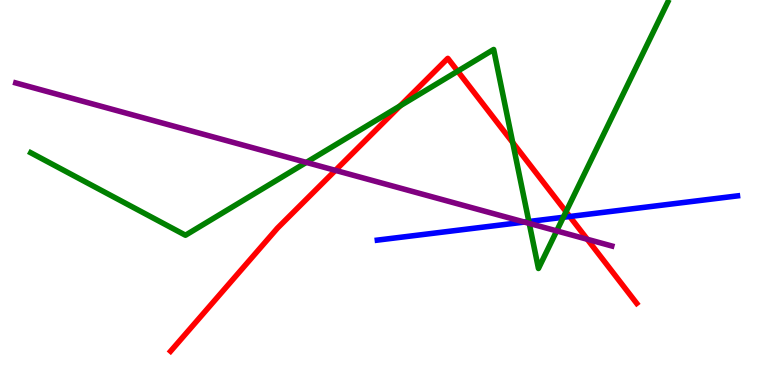[{'lines': ['blue', 'red'], 'intersections': [{'x': 7.35, 'y': 4.38}]}, {'lines': ['green', 'red'], 'intersections': [{'x': 5.16, 'y': 7.25}, {'x': 5.91, 'y': 8.15}, {'x': 6.62, 'y': 6.3}, {'x': 7.3, 'y': 4.5}]}, {'lines': ['purple', 'red'], 'intersections': [{'x': 4.33, 'y': 5.57}, {'x': 7.58, 'y': 3.79}]}, {'lines': ['blue', 'green'], 'intersections': [{'x': 6.82, 'y': 4.25}, {'x': 7.27, 'y': 4.36}]}, {'lines': ['blue', 'purple'], 'intersections': [{'x': 6.77, 'y': 4.23}]}, {'lines': ['green', 'purple'], 'intersections': [{'x': 3.95, 'y': 5.78}, {'x': 6.83, 'y': 4.2}, {'x': 7.18, 'y': 4.0}]}]